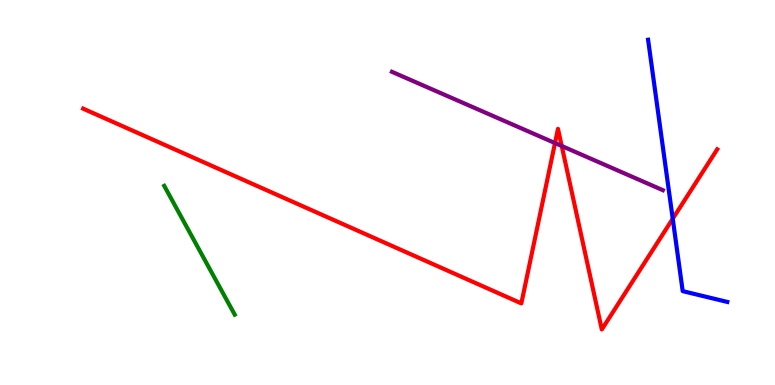[{'lines': ['blue', 'red'], 'intersections': [{'x': 8.68, 'y': 4.32}]}, {'lines': ['green', 'red'], 'intersections': []}, {'lines': ['purple', 'red'], 'intersections': [{'x': 7.16, 'y': 6.28}, {'x': 7.25, 'y': 6.21}]}, {'lines': ['blue', 'green'], 'intersections': []}, {'lines': ['blue', 'purple'], 'intersections': []}, {'lines': ['green', 'purple'], 'intersections': []}]